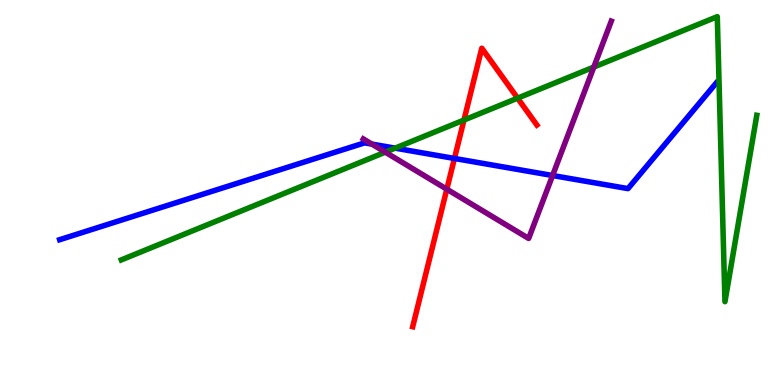[{'lines': ['blue', 'red'], 'intersections': [{'x': 5.86, 'y': 5.88}]}, {'lines': ['green', 'red'], 'intersections': [{'x': 5.99, 'y': 6.88}, {'x': 6.68, 'y': 7.45}]}, {'lines': ['purple', 'red'], 'intersections': [{'x': 5.77, 'y': 5.09}]}, {'lines': ['blue', 'green'], 'intersections': [{'x': 5.1, 'y': 6.15}]}, {'lines': ['blue', 'purple'], 'intersections': [{'x': 4.8, 'y': 6.26}, {'x': 7.13, 'y': 5.44}]}, {'lines': ['green', 'purple'], 'intersections': [{'x': 4.97, 'y': 6.05}, {'x': 7.66, 'y': 8.26}]}]